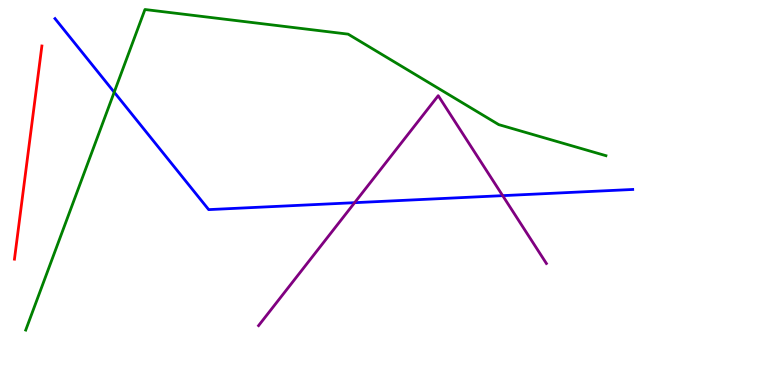[{'lines': ['blue', 'red'], 'intersections': []}, {'lines': ['green', 'red'], 'intersections': []}, {'lines': ['purple', 'red'], 'intersections': []}, {'lines': ['blue', 'green'], 'intersections': [{'x': 1.47, 'y': 7.61}]}, {'lines': ['blue', 'purple'], 'intersections': [{'x': 4.58, 'y': 4.74}, {'x': 6.49, 'y': 4.92}]}, {'lines': ['green', 'purple'], 'intersections': []}]